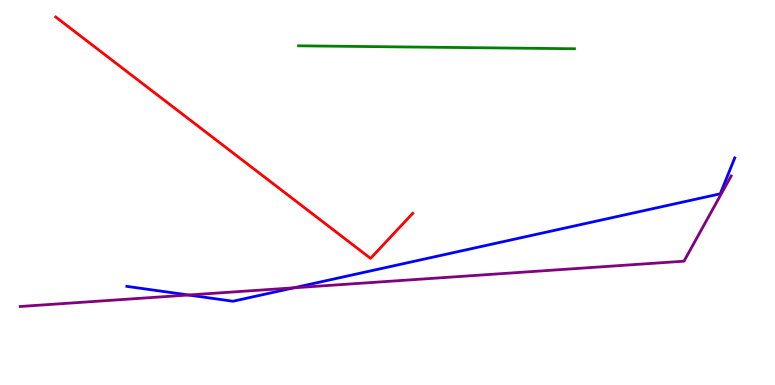[{'lines': ['blue', 'red'], 'intersections': []}, {'lines': ['green', 'red'], 'intersections': []}, {'lines': ['purple', 'red'], 'intersections': []}, {'lines': ['blue', 'green'], 'intersections': []}, {'lines': ['blue', 'purple'], 'intersections': [{'x': 2.43, 'y': 2.34}, {'x': 3.79, 'y': 2.52}]}, {'lines': ['green', 'purple'], 'intersections': []}]